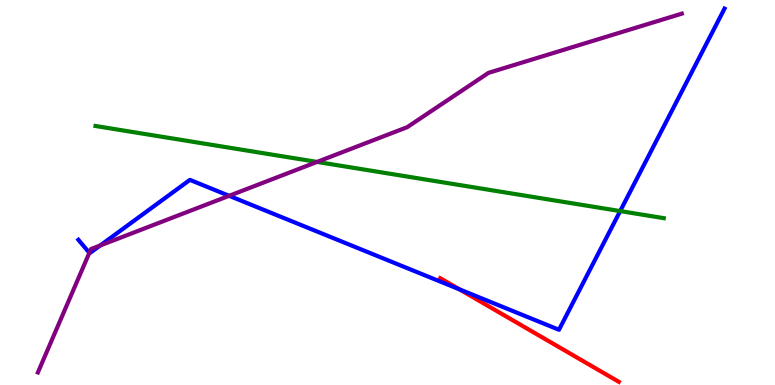[{'lines': ['blue', 'red'], 'intersections': [{'x': 5.93, 'y': 2.48}]}, {'lines': ['green', 'red'], 'intersections': []}, {'lines': ['purple', 'red'], 'intersections': []}, {'lines': ['blue', 'green'], 'intersections': [{'x': 8.0, 'y': 4.52}]}, {'lines': ['blue', 'purple'], 'intersections': [{'x': 1.15, 'y': 3.43}, {'x': 1.29, 'y': 3.62}, {'x': 2.96, 'y': 4.91}]}, {'lines': ['green', 'purple'], 'intersections': [{'x': 4.09, 'y': 5.79}]}]